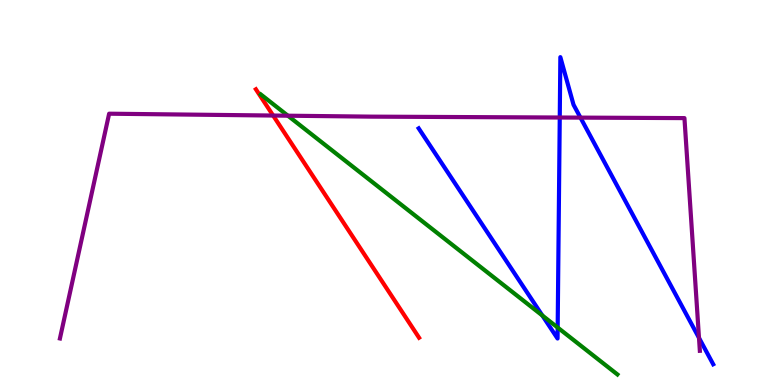[{'lines': ['blue', 'red'], 'intersections': []}, {'lines': ['green', 'red'], 'intersections': []}, {'lines': ['purple', 'red'], 'intersections': [{'x': 3.52, 'y': 7.0}]}, {'lines': ['blue', 'green'], 'intersections': [{'x': 7.0, 'y': 1.81}, {'x': 7.2, 'y': 1.49}]}, {'lines': ['blue', 'purple'], 'intersections': [{'x': 7.22, 'y': 6.95}, {'x': 7.49, 'y': 6.94}, {'x': 9.02, 'y': 1.22}]}, {'lines': ['green', 'purple'], 'intersections': [{'x': 3.71, 'y': 6.99}]}]